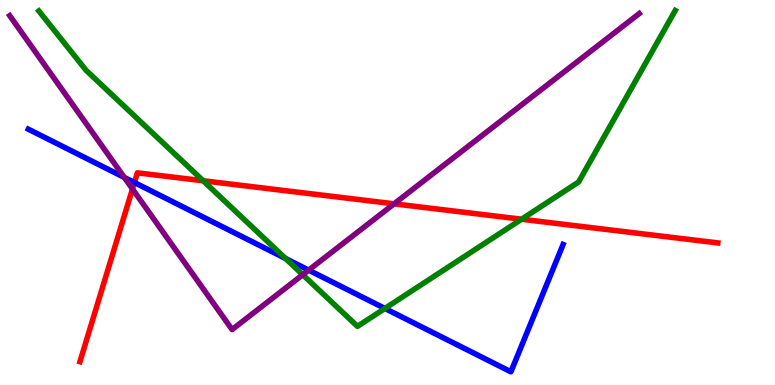[{'lines': ['blue', 'red'], 'intersections': [{'x': 1.73, 'y': 5.26}]}, {'lines': ['green', 'red'], 'intersections': [{'x': 2.62, 'y': 5.3}, {'x': 6.73, 'y': 4.31}]}, {'lines': ['purple', 'red'], 'intersections': [{'x': 1.71, 'y': 5.09}, {'x': 5.09, 'y': 4.71}]}, {'lines': ['blue', 'green'], 'intersections': [{'x': 3.68, 'y': 3.29}, {'x': 4.97, 'y': 1.99}]}, {'lines': ['blue', 'purple'], 'intersections': [{'x': 1.6, 'y': 5.39}, {'x': 3.98, 'y': 2.98}]}, {'lines': ['green', 'purple'], 'intersections': [{'x': 3.91, 'y': 2.86}]}]